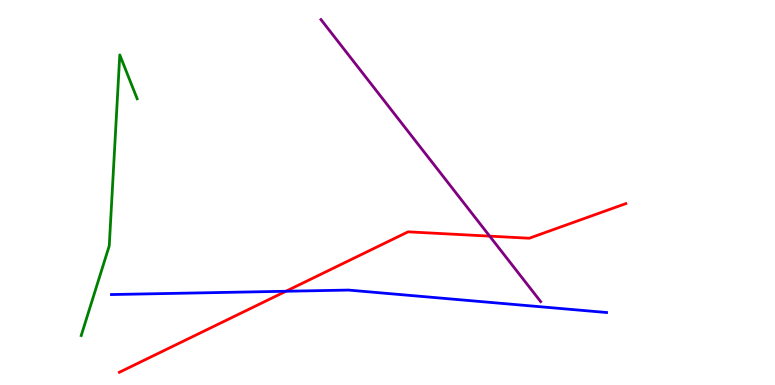[{'lines': ['blue', 'red'], 'intersections': [{'x': 3.69, 'y': 2.43}]}, {'lines': ['green', 'red'], 'intersections': []}, {'lines': ['purple', 'red'], 'intersections': [{'x': 6.32, 'y': 3.87}]}, {'lines': ['blue', 'green'], 'intersections': []}, {'lines': ['blue', 'purple'], 'intersections': []}, {'lines': ['green', 'purple'], 'intersections': []}]